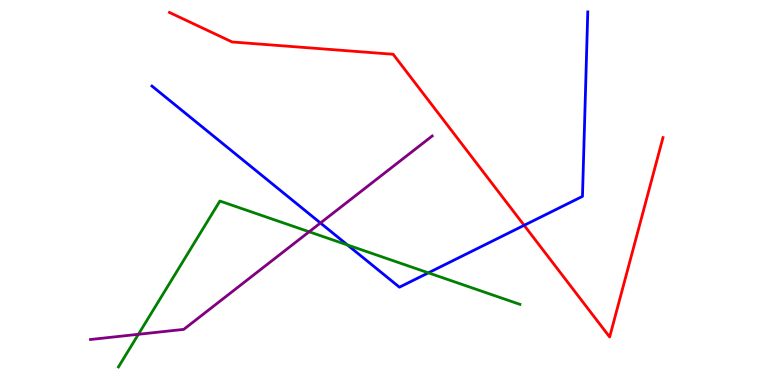[{'lines': ['blue', 'red'], 'intersections': [{'x': 6.76, 'y': 4.15}]}, {'lines': ['green', 'red'], 'intersections': []}, {'lines': ['purple', 'red'], 'intersections': []}, {'lines': ['blue', 'green'], 'intersections': [{'x': 4.48, 'y': 3.64}, {'x': 5.53, 'y': 2.91}]}, {'lines': ['blue', 'purple'], 'intersections': [{'x': 4.13, 'y': 4.21}]}, {'lines': ['green', 'purple'], 'intersections': [{'x': 1.79, 'y': 1.32}, {'x': 3.99, 'y': 3.98}]}]